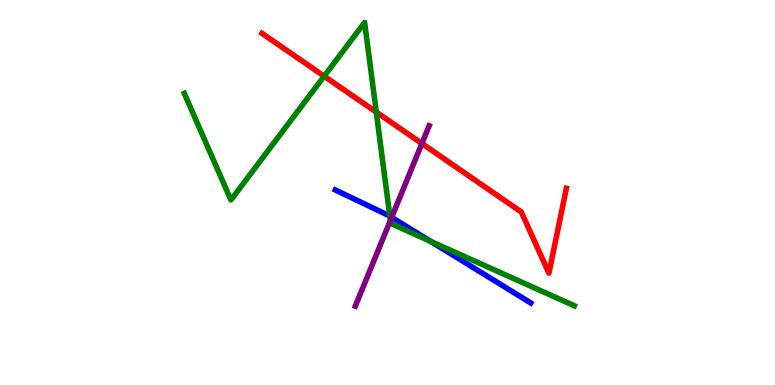[{'lines': ['blue', 'red'], 'intersections': []}, {'lines': ['green', 'red'], 'intersections': [{'x': 4.18, 'y': 8.02}, {'x': 4.86, 'y': 7.09}]}, {'lines': ['purple', 'red'], 'intersections': [{'x': 5.44, 'y': 6.27}]}, {'lines': ['blue', 'green'], 'intersections': [{'x': 5.03, 'y': 4.38}, {'x': 5.56, 'y': 3.73}]}, {'lines': ['blue', 'purple'], 'intersections': [{'x': 5.05, 'y': 4.35}]}, {'lines': ['green', 'purple'], 'intersections': [{'x': 5.04, 'y': 4.27}]}]